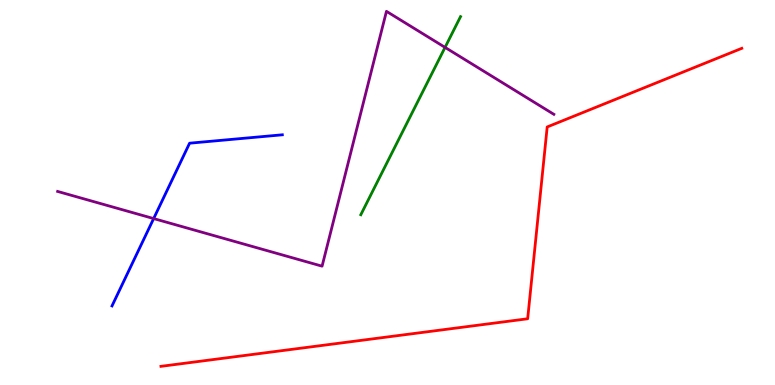[{'lines': ['blue', 'red'], 'intersections': []}, {'lines': ['green', 'red'], 'intersections': []}, {'lines': ['purple', 'red'], 'intersections': []}, {'lines': ['blue', 'green'], 'intersections': []}, {'lines': ['blue', 'purple'], 'intersections': [{'x': 1.98, 'y': 4.32}]}, {'lines': ['green', 'purple'], 'intersections': [{'x': 5.74, 'y': 8.77}]}]